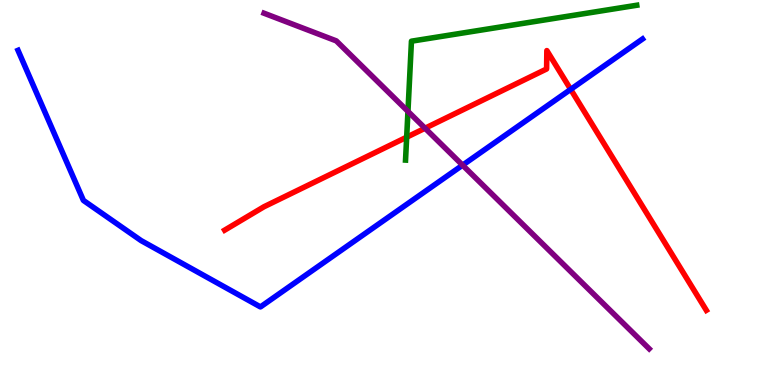[{'lines': ['blue', 'red'], 'intersections': [{'x': 7.36, 'y': 7.68}]}, {'lines': ['green', 'red'], 'intersections': [{'x': 5.25, 'y': 6.44}]}, {'lines': ['purple', 'red'], 'intersections': [{'x': 5.48, 'y': 6.67}]}, {'lines': ['blue', 'green'], 'intersections': []}, {'lines': ['blue', 'purple'], 'intersections': [{'x': 5.97, 'y': 5.71}]}, {'lines': ['green', 'purple'], 'intersections': [{'x': 5.26, 'y': 7.11}]}]